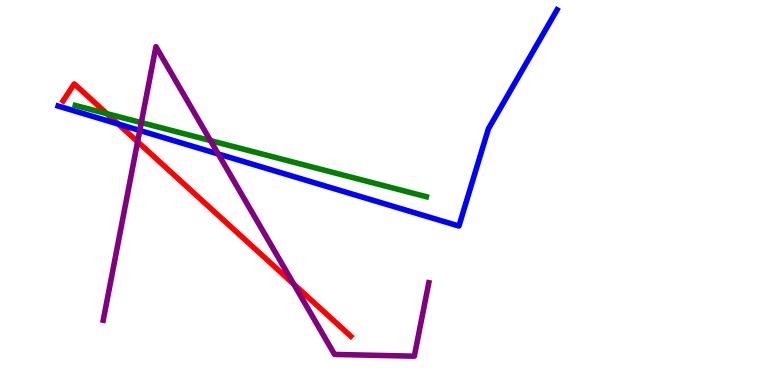[{'lines': ['blue', 'red'], 'intersections': [{'x': 1.53, 'y': 6.78}]}, {'lines': ['green', 'red'], 'intersections': [{'x': 1.38, 'y': 7.05}]}, {'lines': ['purple', 'red'], 'intersections': [{'x': 1.78, 'y': 6.32}, {'x': 3.79, 'y': 2.62}]}, {'lines': ['blue', 'green'], 'intersections': []}, {'lines': ['blue', 'purple'], 'intersections': [{'x': 1.8, 'y': 6.61}, {'x': 2.82, 'y': 6.0}]}, {'lines': ['green', 'purple'], 'intersections': [{'x': 1.82, 'y': 6.82}, {'x': 2.72, 'y': 6.35}]}]